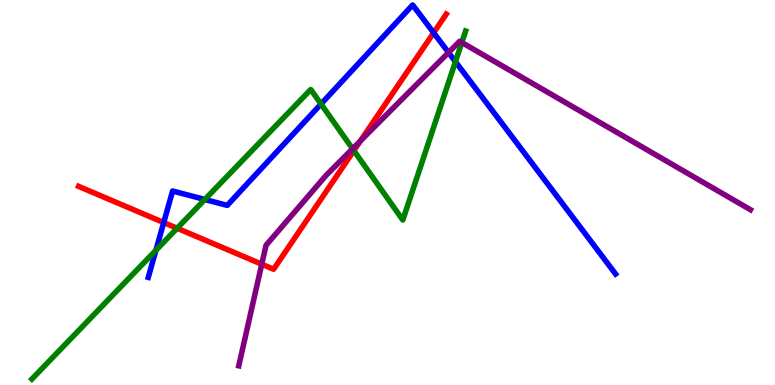[{'lines': ['blue', 'red'], 'intersections': [{'x': 2.11, 'y': 4.22}, {'x': 5.6, 'y': 9.15}]}, {'lines': ['green', 'red'], 'intersections': [{'x': 2.29, 'y': 4.07}, {'x': 4.57, 'y': 6.09}]}, {'lines': ['purple', 'red'], 'intersections': [{'x': 3.38, 'y': 3.14}, {'x': 4.65, 'y': 6.34}]}, {'lines': ['blue', 'green'], 'intersections': [{'x': 2.01, 'y': 3.5}, {'x': 2.64, 'y': 4.82}, {'x': 4.14, 'y': 7.3}, {'x': 5.88, 'y': 8.4}]}, {'lines': ['blue', 'purple'], 'intersections': [{'x': 5.79, 'y': 8.64}]}, {'lines': ['green', 'purple'], 'intersections': [{'x': 4.55, 'y': 6.14}, {'x': 5.96, 'y': 8.9}]}]